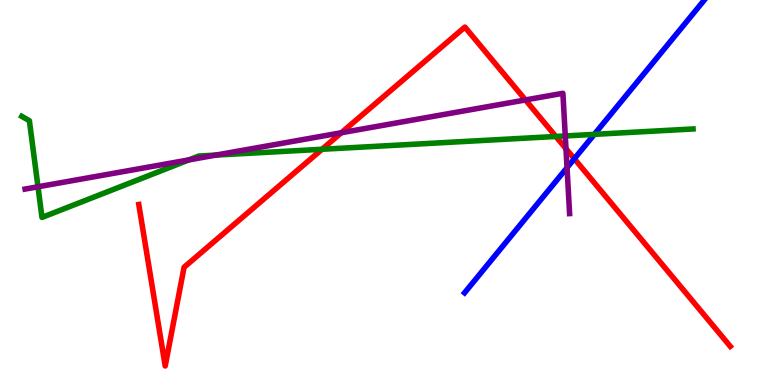[{'lines': ['blue', 'red'], 'intersections': [{'x': 7.41, 'y': 5.88}]}, {'lines': ['green', 'red'], 'intersections': [{'x': 4.16, 'y': 6.12}, {'x': 7.17, 'y': 6.46}]}, {'lines': ['purple', 'red'], 'intersections': [{'x': 4.4, 'y': 6.55}, {'x': 6.78, 'y': 7.4}, {'x': 7.3, 'y': 6.14}]}, {'lines': ['blue', 'green'], 'intersections': [{'x': 7.67, 'y': 6.51}]}, {'lines': ['blue', 'purple'], 'intersections': [{'x': 7.32, 'y': 5.64}]}, {'lines': ['green', 'purple'], 'intersections': [{'x': 0.49, 'y': 5.15}, {'x': 2.44, 'y': 5.85}, {'x': 2.79, 'y': 5.97}, {'x': 7.29, 'y': 6.47}]}]